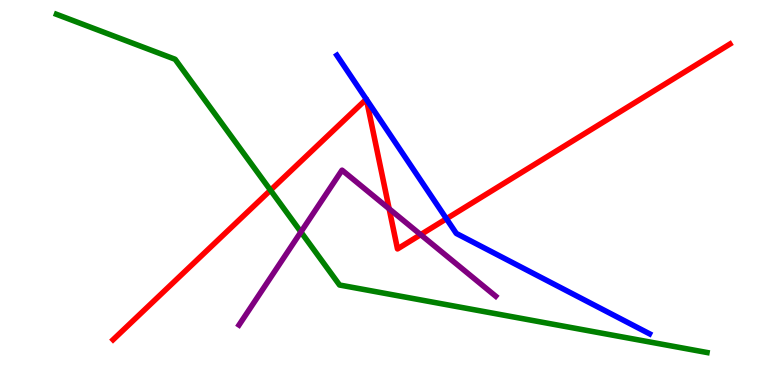[{'lines': ['blue', 'red'], 'intersections': [{'x': 4.73, 'y': 7.42}, {'x': 4.73, 'y': 7.42}, {'x': 5.76, 'y': 4.32}]}, {'lines': ['green', 'red'], 'intersections': [{'x': 3.49, 'y': 5.06}]}, {'lines': ['purple', 'red'], 'intersections': [{'x': 5.02, 'y': 4.58}, {'x': 5.43, 'y': 3.91}]}, {'lines': ['blue', 'green'], 'intersections': []}, {'lines': ['blue', 'purple'], 'intersections': []}, {'lines': ['green', 'purple'], 'intersections': [{'x': 3.88, 'y': 3.97}]}]